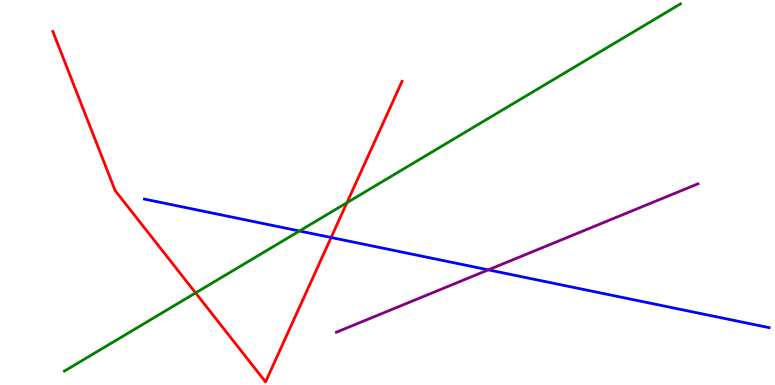[{'lines': ['blue', 'red'], 'intersections': [{'x': 4.27, 'y': 3.83}]}, {'lines': ['green', 'red'], 'intersections': [{'x': 2.52, 'y': 2.39}, {'x': 4.48, 'y': 4.74}]}, {'lines': ['purple', 'red'], 'intersections': []}, {'lines': ['blue', 'green'], 'intersections': [{'x': 3.86, 'y': 4.0}]}, {'lines': ['blue', 'purple'], 'intersections': [{'x': 6.3, 'y': 2.99}]}, {'lines': ['green', 'purple'], 'intersections': []}]